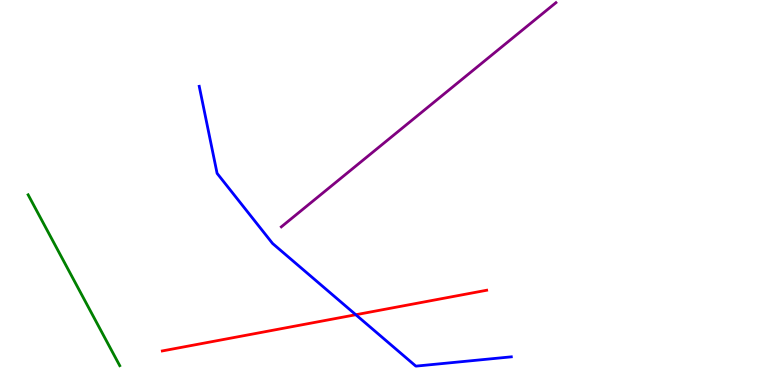[{'lines': ['blue', 'red'], 'intersections': [{'x': 4.59, 'y': 1.83}]}, {'lines': ['green', 'red'], 'intersections': []}, {'lines': ['purple', 'red'], 'intersections': []}, {'lines': ['blue', 'green'], 'intersections': []}, {'lines': ['blue', 'purple'], 'intersections': []}, {'lines': ['green', 'purple'], 'intersections': []}]